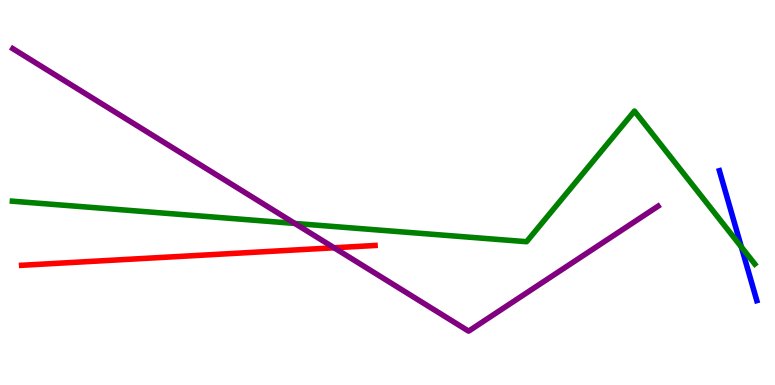[{'lines': ['blue', 'red'], 'intersections': []}, {'lines': ['green', 'red'], 'intersections': []}, {'lines': ['purple', 'red'], 'intersections': [{'x': 4.31, 'y': 3.56}]}, {'lines': ['blue', 'green'], 'intersections': [{'x': 9.57, 'y': 3.59}]}, {'lines': ['blue', 'purple'], 'intersections': []}, {'lines': ['green', 'purple'], 'intersections': [{'x': 3.8, 'y': 4.2}]}]